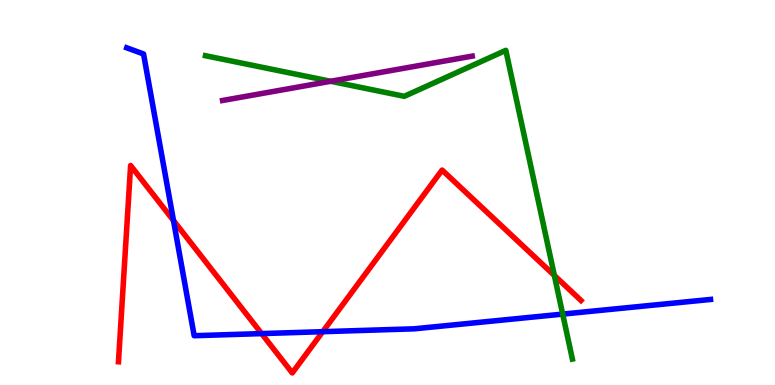[{'lines': ['blue', 'red'], 'intersections': [{'x': 2.24, 'y': 4.27}, {'x': 3.38, 'y': 1.34}, {'x': 4.16, 'y': 1.38}]}, {'lines': ['green', 'red'], 'intersections': [{'x': 7.15, 'y': 2.85}]}, {'lines': ['purple', 'red'], 'intersections': []}, {'lines': ['blue', 'green'], 'intersections': [{'x': 7.26, 'y': 1.84}]}, {'lines': ['blue', 'purple'], 'intersections': []}, {'lines': ['green', 'purple'], 'intersections': [{'x': 4.27, 'y': 7.89}]}]